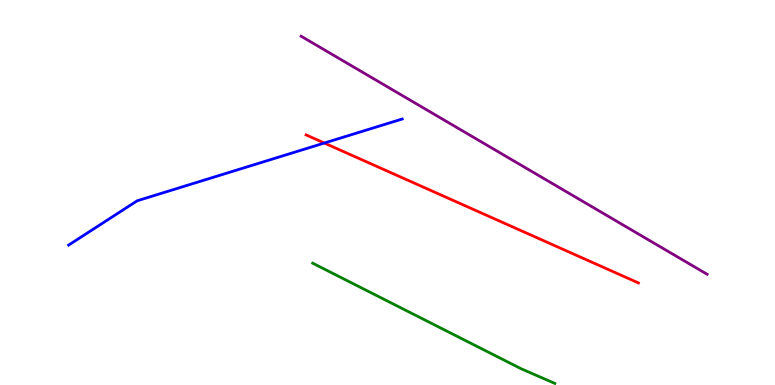[{'lines': ['blue', 'red'], 'intersections': [{'x': 4.19, 'y': 6.28}]}, {'lines': ['green', 'red'], 'intersections': []}, {'lines': ['purple', 'red'], 'intersections': []}, {'lines': ['blue', 'green'], 'intersections': []}, {'lines': ['blue', 'purple'], 'intersections': []}, {'lines': ['green', 'purple'], 'intersections': []}]